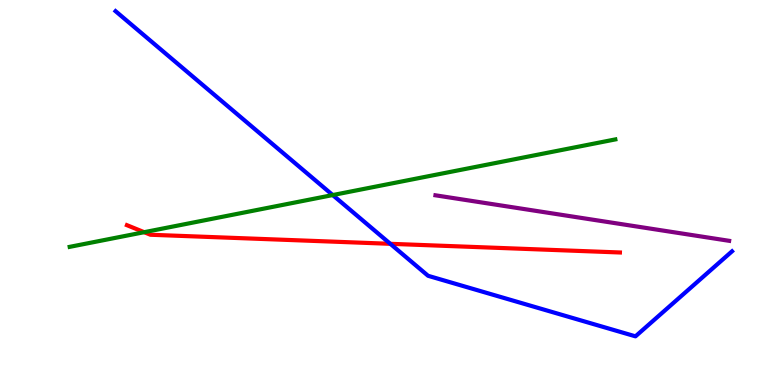[{'lines': ['blue', 'red'], 'intersections': [{'x': 5.04, 'y': 3.67}]}, {'lines': ['green', 'red'], 'intersections': [{'x': 1.86, 'y': 3.97}]}, {'lines': ['purple', 'red'], 'intersections': []}, {'lines': ['blue', 'green'], 'intersections': [{'x': 4.29, 'y': 4.93}]}, {'lines': ['blue', 'purple'], 'intersections': []}, {'lines': ['green', 'purple'], 'intersections': []}]